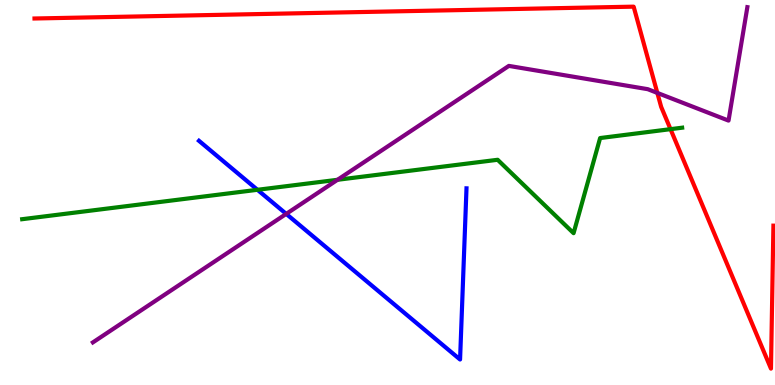[{'lines': ['blue', 'red'], 'intersections': []}, {'lines': ['green', 'red'], 'intersections': [{'x': 8.65, 'y': 6.65}]}, {'lines': ['purple', 'red'], 'intersections': [{'x': 8.48, 'y': 7.59}]}, {'lines': ['blue', 'green'], 'intersections': [{'x': 3.32, 'y': 5.07}]}, {'lines': ['blue', 'purple'], 'intersections': [{'x': 3.69, 'y': 4.44}]}, {'lines': ['green', 'purple'], 'intersections': [{'x': 4.35, 'y': 5.33}]}]